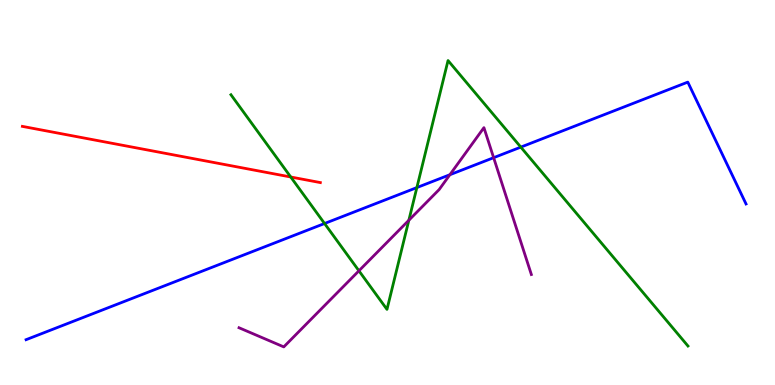[{'lines': ['blue', 'red'], 'intersections': []}, {'lines': ['green', 'red'], 'intersections': [{'x': 3.75, 'y': 5.4}]}, {'lines': ['purple', 'red'], 'intersections': []}, {'lines': ['blue', 'green'], 'intersections': [{'x': 4.19, 'y': 4.19}, {'x': 5.38, 'y': 5.13}, {'x': 6.72, 'y': 6.18}]}, {'lines': ['blue', 'purple'], 'intersections': [{'x': 5.8, 'y': 5.46}, {'x': 6.37, 'y': 5.9}]}, {'lines': ['green', 'purple'], 'intersections': [{'x': 4.63, 'y': 2.97}, {'x': 5.28, 'y': 4.28}]}]